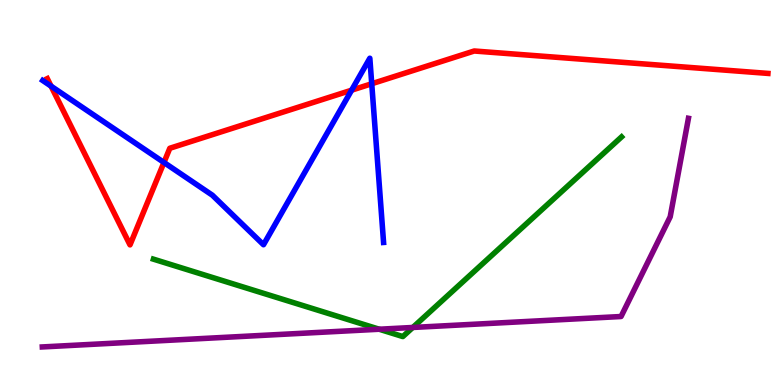[{'lines': ['blue', 'red'], 'intersections': [{'x': 0.659, 'y': 7.76}, {'x': 2.12, 'y': 5.78}, {'x': 4.54, 'y': 7.66}, {'x': 4.8, 'y': 7.82}]}, {'lines': ['green', 'red'], 'intersections': []}, {'lines': ['purple', 'red'], 'intersections': []}, {'lines': ['blue', 'green'], 'intersections': []}, {'lines': ['blue', 'purple'], 'intersections': []}, {'lines': ['green', 'purple'], 'intersections': [{'x': 4.89, 'y': 1.45}, {'x': 5.33, 'y': 1.49}]}]